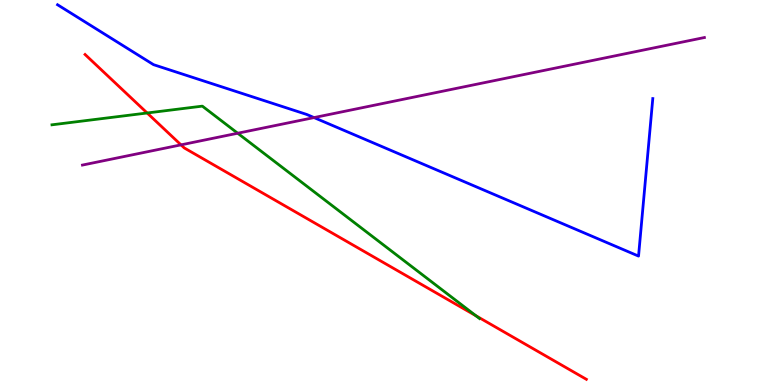[{'lines': ['blue', 'red'], 'intersections': []}, {'lines': ['green', 'red'], 'intersections': [{'x': 1.9, 'y': 7.07}, {'x': 6.14, 'y': 1.8}]}, {'lines': ['purple', 'red'], 'intersections': [{'x': 2.34, 'y': 6.24}]}, {'lines': ['blue', 'green'], 'intersections': []}, {'lines': ['blue', 'purple'], 'intersections': [{'x': 4.05, 'y': 6.95}]}, {'lines': ['green', 'purple'], 'intersections': [{'x': 3.07, 'y': 6.54}]}]